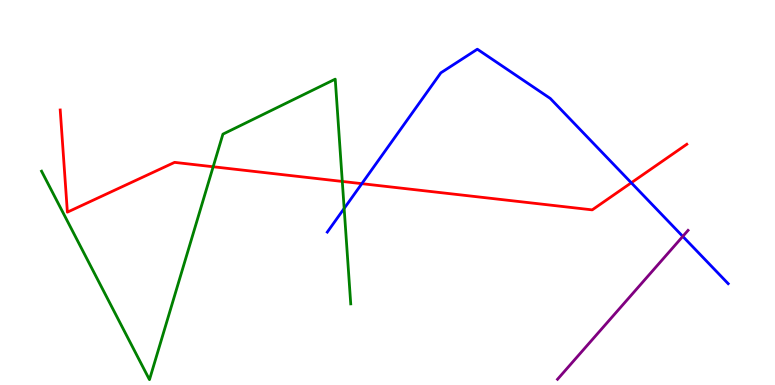[{'lines': ['blue', 'red'], 'intersections': [{'x': 4.67, 'y': 5.23}, {'x': 8.15, 'y': 5.25}]}, {'lines': ['green', 'red'], 'intersections': [{'x': 2.75, 'y': 5.67}, {'x': 4.42, 'y': 5.29}]}, {'lines': ['purple', 'red'], 'intersections': []}, {'lines': ['blue', 'green'], 'intersections': [{'x': 4.44, 'y': 4.59}]}, {'lines': ['blue', 'purple'], 'intersections': [{'x': 8.81, 'y': 3.86}]}, {'lines': ['green', 'purple'], 'intersections': []}]